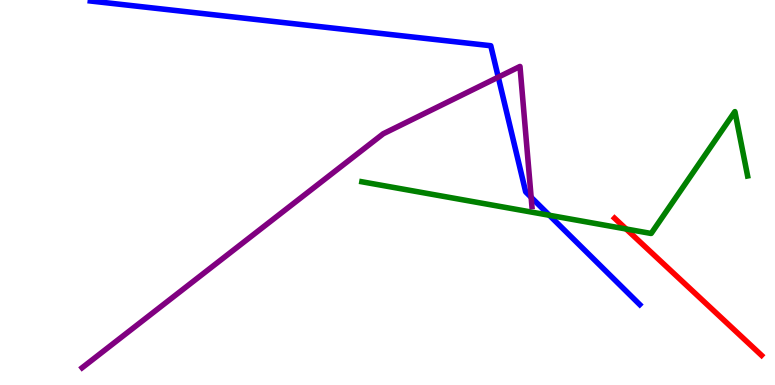[{'lines': ['blue', 'red'], 'intersections': []}, {'lines': ['green', 'red'], 'intersections': [{'x': 8.08, 'y': 4.05}]}, {'lines': ['purple', 'red'], 'intersections': []}, {'lines': ['blue', 'green'], 'intersections': [{'x': 7.09, 'y': 4.41}]}, {'lines': ['blue', 'purple'], 'intersections': [{'x': 6.43, 'y': 8.0}, {'x': 6.85, 'y': 4.88}]}, {'lines': ['green', 'purple'], 'intersections': []}]